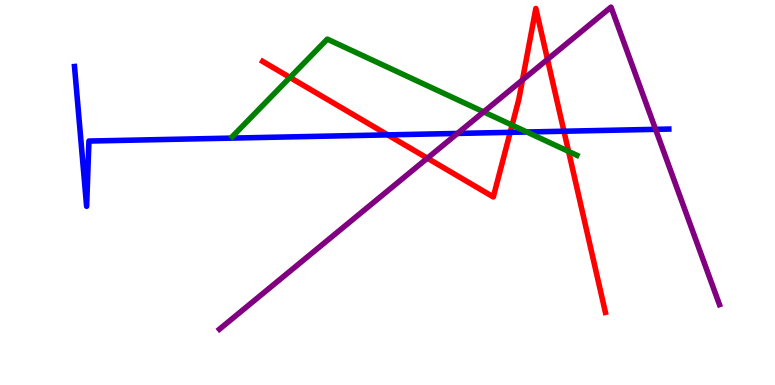[{'lines': ['blue', 'red'], 'intersections': [{'x': 5.0, 'y': 6.5}, {'x': 6.58, 'y': 6.56}, {'x': 7.28, 'y': 6.59}]}, {'lines': ['green', 'red'], 'intersections': [{'x': 3.74, 'y': 7.99}, {'x': 6.61, 'y': 6.75}, {'x': 7.34, 'y': 6.07}]}, {'lines': ['purple', 'red'], 'intersections': [{'x': 5.51, 'y': 5.89}, {'x': 6.74, 'y': 7.92}, {'x': 7.06, 'y': 8.46}]}, {'lines': ['blue', 'green'], 'intersections': [{'x': 6.8, 'y': 6.57}]}, {'lines': ['blue', 'purple'], 'intersections': [{'x': 5.9, 'y': 6.53}, {'x': 8.46, 'y': 6.64}]}, {'lines': ['green', 'purple'], 'intersections': [{'x': 6.24, 'y': 7.09}]}]